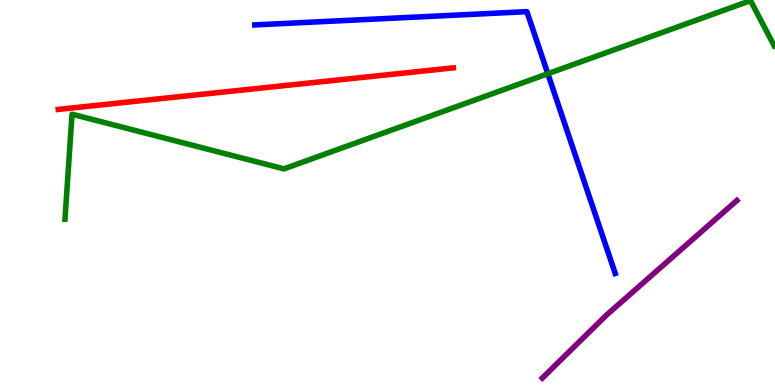[{'lines': ['blue', 'red'], 'intersections': []}, {'lines': ['green', 'red'], 'intersections': []}, {'lines': ['purple', 'red'], 'intersections': []}, {'lines': ['blue', 'green'], 'intersections': [{'x': 7.07, 'y': 8.09}]}, {'lines': ['blue', 'purple'], 'intersections': []}, {'lines': ['green', 'purple'], 'intersections': []}]